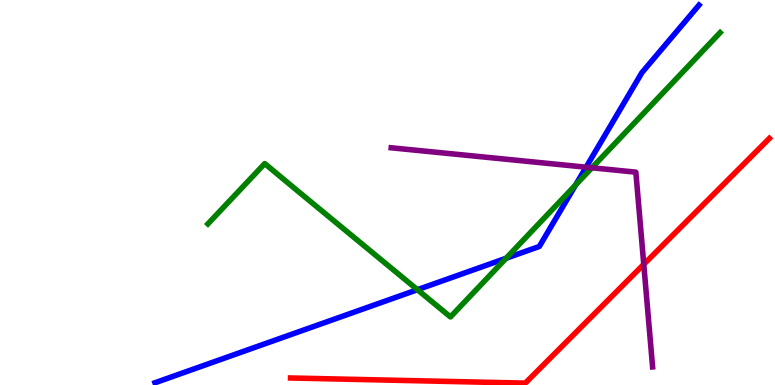[{'lines': ['blue', 'red'], 'intersections': []}, {'lines': ['green', 'red'], 'intersections': []}, {'lines': ['purple', 'red'], 'intersections': [{'x': 8.31, 'y': 3.13}]}, {'lines': ['blue', 'green'], 'intersections': [{'x': 5.39, 'y': 2.48}, {'x': 6.53, 'y': 3.29}, {'x': 7.43, 'y': 5.2}]}, {'lines': ['blue', 'purple'], 'intersections': [{'x': 7.56, 'y': 5.66}]}, {'lines': ['green', 'purple'], 'intersections': [{'x': 7.64, 'y': 5.64}]}]